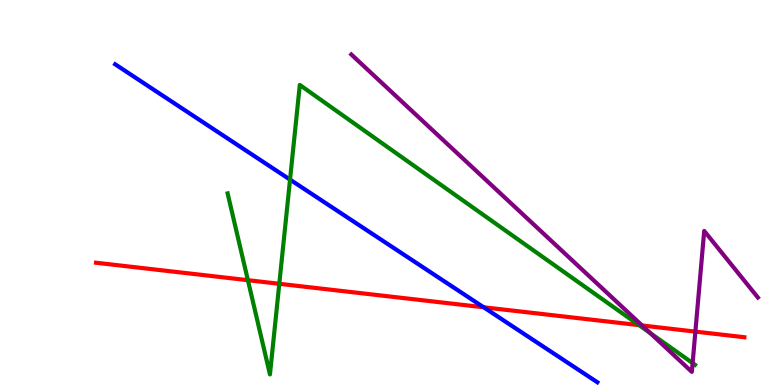[{'lines': ['blue', 'red'], 'intersections': [{'x': 6.24, 'y': 2.02}]}, {'lines': ['green', 'red'], 'intersections': [{'x': 3.2, 'y': 2.72}, {'x': 3.6, 'y': 2.63}, {'x': 8.25, 'y': 1.55}]}, {'lines': ['purple', 'red'], 'intersections': [{'x': 8.28, 'y': 1.55}, {'x': 8.97, 'y': 1.39}]}, {'lines': ['blue', 'green'], 'intersections': [{'x': 3.74, 'y': 5.34}]}, {'lines': ['blue', 'purple'], 'intersections': []}, {'lines': ['green', 'purple'], 'intersections': [{'x': 8.39, 'y': 1.35}, {'x': 8.94, 'y': 0.57}]}]